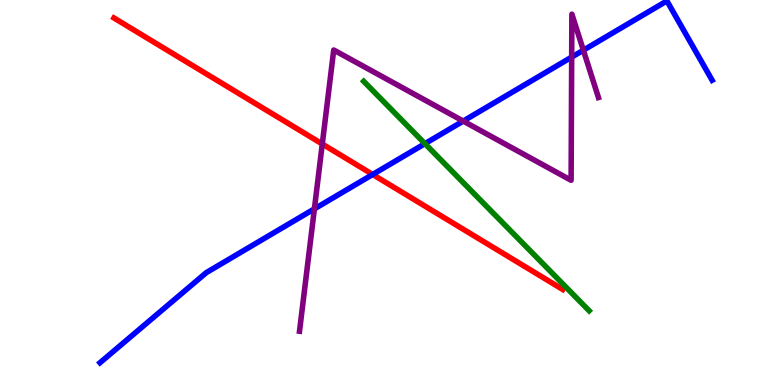[{'lines': ['blue', 'red'], 'intersections': [{'x': 4.81, 'y': 5.47}]}, {'lines': ['green', 'red'], 'intersections': []}, {'lines': ['purple', 'red'], 'intersections': [{'x': 4.16, 'y': 6.26}]}, {'lines': ['blue', 'green'], 'intersections': [{'x': 5.48, 'y': 6.27}]}, {'lines': ['blue', 'purple'], 'intersections': [{'x': 4.06, 'y': 4.58}, {'x': 5.98, 'y': 6.86}, {'x': 7.38, 'y': 8.52}, {'x': 7.53, 'y': 8.7}]}, {'lines': ['green', 'purple'], 'intersections': []}]